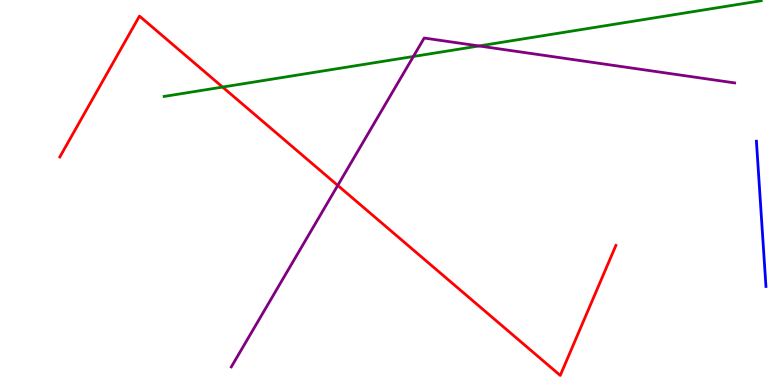[{'lines': ['blue', 'red'], 'intersections': []}, {'lines': ['green', 'red'], 'intersections': [{'x': 2.87, 'y': 7.74}]}, {'lines': ['purple', 'red'], 'intersections': [{'x': 4.36, 'y': 5.18}]}, {'lines': ['blue', 'green'], 'intersections': []}, {'lines': ['blue', 'purple'], 'intersections': []}, {'lines': ['green', 'purple'], 'intersections': [{'x': 5.33, 'y': 8.53}, {'x': 6.18, 'y': 8.81}]}]